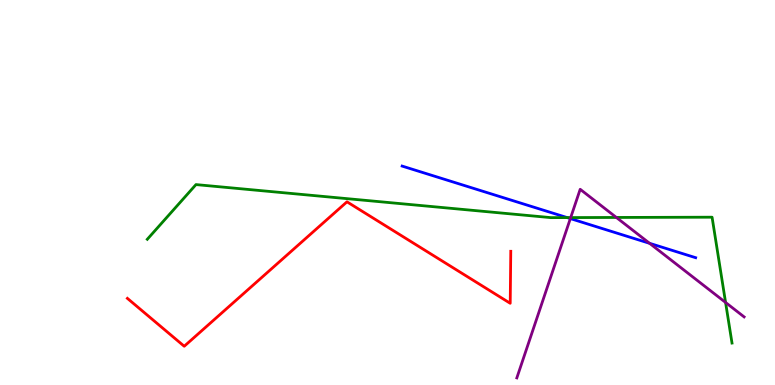[{'lines': ['blue', 'red'], 'intersections': []}, {'lines': ['green', 'red'], 'intersections': []}, {'lines': ['purple', 'red'], 'intersections': []}, {'lines': ['blue', 'green'], 'intersections': [{'x': 7.32, 'y': 4.35}]}, {'lines': ['blue', 'purple'], 'intersections': [{'x': 7.36, 'y': 4.32}, {'x': 8.38, 'y': 3.68}]}, {'lines': ['green', 'purple'], 'intersections': [{'x': 7.36, 'y': 4.35}, {'x': 7.95, 'y': 4.35}, {'x': 9.36, 'y': 2.14}]}]